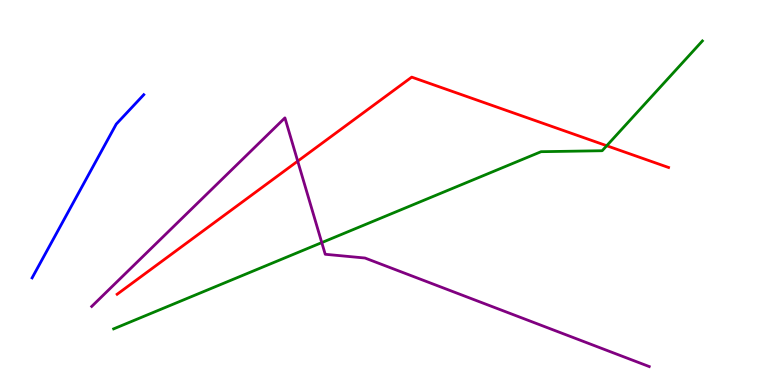[{'lines': ['blue', 'red'], 'intersections': []}, {'lines': ['green', 'red'], 'intersections': [{'x': 7.83, 'y': 6.21}]}, {'lines': ['purple', 'red'], 'intersections': [{'x': 3.84, 'y': 5.81}]}, {'lines': ['blue', 'green'], 'intersections': []}, {'lines': ['blue', 'purple'], 'intersections': []}, {'lines': ['green', 'purple'], 'intersections': [{'x': 4.15, 'y': 3.7}]}]